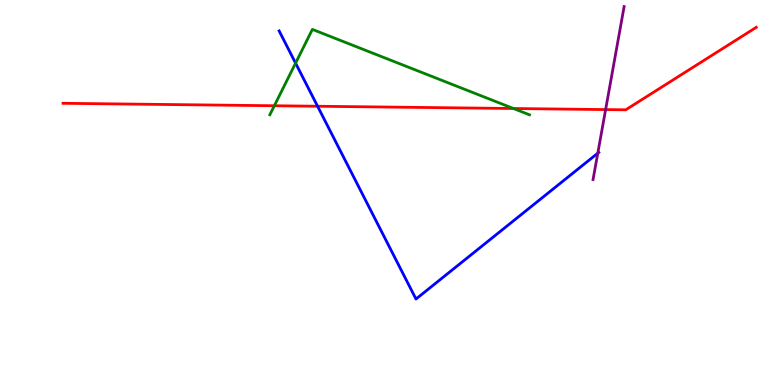[{'lines': ['blue', 'red'], 'intersections': [{'x': 4.1, 'y': 7.24}]}, {'lines': ['green', 'red'], 'intersections': [{'x': 3.54, 'y': 7.25}, {'x': 6.63, 'y': 7.18}]}, {'lines': ['purple', 'red'], 'intersections': [{'x': 7.81, 'y': 7.15}]}, {'lines': ['blue', 'green'], 'intersections': [{'x': 3.81, 'y': 8.36}]}, {'lines': ['blue', 'purple'], 'intersections': [{'x': 7.71, 'y': 6.02}]}, {'lines': ['green', 'purple'], 'intersections': []}]